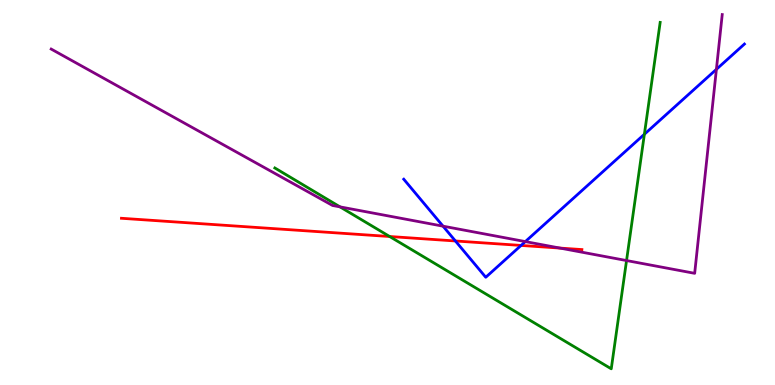[{'lines': ['blue', 'red'], 'intersections': [{'x': 5.88, 'y': 3.74}, {'x': 6.72, 'y': 3.62}]}, {'lines': ['green', 'red'], 'intersections': [{'x': 5.03, 'y': 3.86}]}, {'lines': ['purple', 'red'], 'intersections': [{'x': 7.23, 'y': 3.56}]}, {'lines': ['blue', 'green'], 'intersections': [{'x': 8.31, 'y': 6.51}]}, {'lines': ['blue', 'purple'], 'intersections': [{'x': 5.72, 'y': 4.13}, {'x': 6.78, 'y': 3.72}, {'x': 9.24, 'y': 8.2}]}, {'lines': ['green', 'purple'], 'intersections': [{'x': 4.39, 'y': 4.63}, {'x': 8.08, 'y': 3.23}]}]